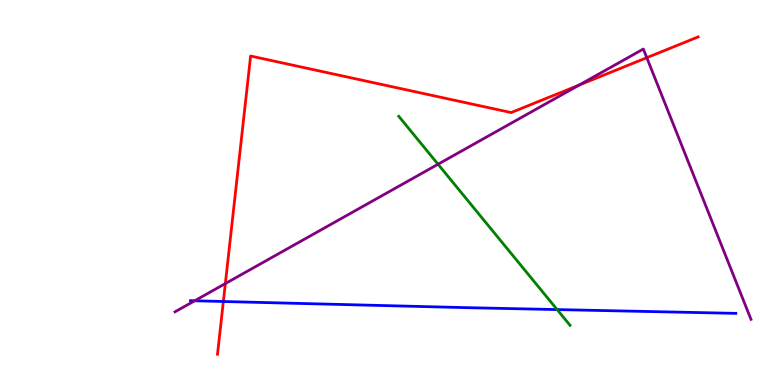[{'lines': ['blue', 'red'], 'intersections': [{'x': 2.88, 'y': 2.17}]}, {'lines': ['green', 'red'], 'intersections': []}, {'lines': ['purple', 'red'], 'intersections': [{'x': 2.91, 'y': 2.63}, {'x': 7.47, 'y': 7.79}, {'x': 8.35, 'y': 8.5}]}, {'lines': ['blue', 'green'], 'intersections': [{'x': 7.19, 'y': 1.96}]}, {'lines': ['blue', 'purple'], 'intersections': [{'x': 2.51, 'y': 2.19}]}, {'lines': ['green', 'purple'], 'intersections': [{'x': 5.65, 'y': 5.73}]}]